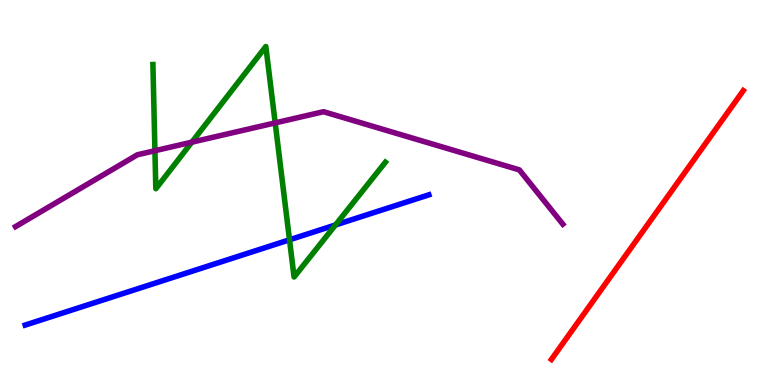[{'lines': ['blue', 'red'], 'intersections': []}, {'lines': ['green', 'red'], 'intersections': []}, {'lines': ['purple', 'red'], 'intersections': []}, {'lines': ['blue', 'green'], 'intersections': [{'x': 3.74, 'y': 3.77}, {'x': 4.33, 'y': 4.16}]}, {'lines': ['blue', 'purple'], 'intersections': []}, {'lines': ['green', 'purple'], 'intersections': [{'x': 2.0, 'y': 6.09}, {'x': 2.48, 'y': 6.31}, {'x': 3.55, 'y': 6.81}]}]